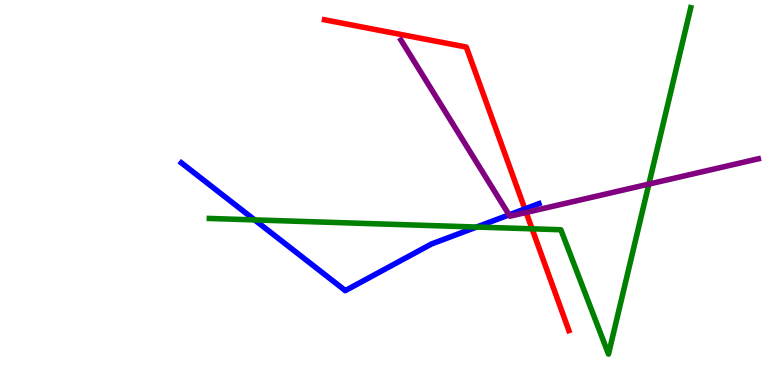[{'lines': ['blue', 'red'], 'intersections': [{'x': 6.77, 'y': 4.57}]}, {'lines': ['green', 'red'], 'intersections': [{'x': 6.87, 'y': 4.06}]}, {'lines': ['purple', 'red'], 'intersections': [{'x': 6.79, 'y': 4.48}]}, {'lines': ['blue', 'green'], 'intersections': [{'x': 3.29, 'y': 4.29}, {'x': 6.15, 'y': 4.1}]}, {'lines': ['blue', 'purple'], 'intersections': [{'x': 6.57, 'y': 4.42}]}, {'lines': ['green', 'purple'], 'intersections': [{'x': 8.37, 'y': 5.22}]}]